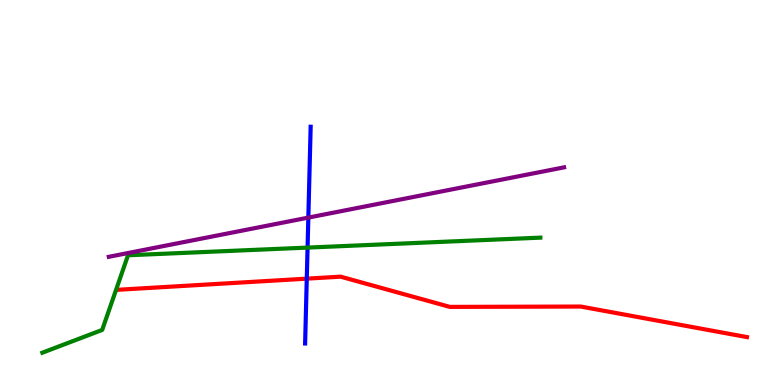[{'lines': ['blue', 'red'], 'intersections': [{'x': 3.96, 'y': 2.76}]}, {'lines': ['green', 'red'], 'intersections': []}, {'lines': ['purple', 'red'], 'intersections': []}, {'lines': ['blue', 'green'], 'intersections': [{'x': 3.97, 'y': 3.57}]}, {'lines': ['blue', 'purple'], 'intersections': [{'x': 3.98, 'y': 4.35}]}, {'lines': ['green', 'purple'], 'intersections': []}]